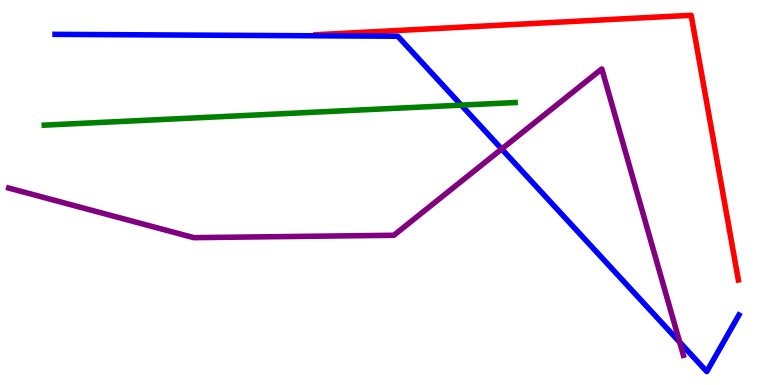[{'lines': ['blue', 'red'], 'intersections': []}, {'lines': ['green', 'red'], 'intersections': []}, {'lines': ['purple', 'red'], 'intersections': []}, {'lines': ['blue', 'green'], 'intersections': [{'x': 5.95, 'y': 7.27}]}, {'lines': ['blue', 'purple'], 'intersections': [{'x': 6.47, 'y': 6.13}, {'x': 8.77, 'y': 1.11}]}, {'lines': ['green', 'purple'], 'intersections': []}]